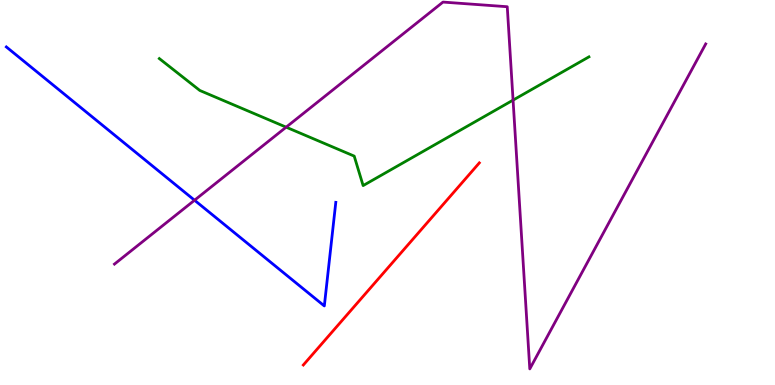[{'lines': ['blue', 'red'], 'intersections': []}, {'lines': ['green', 'red'], 'intersections': []}, {'lines': ['purple', 'red'], 'intersections': []}, {'lines': ['blue', 'green'], 'intersections': []}, {'lines': ['blue', 'purple'], 'intersections': [{'x': 2.51, 'y': 4.8}]}, {'lines': ['green', 'purple'], 'intersections': [{'x': 3.69, 'y': 6.7}, {'x': 6.62, 'y': 7.4}]}]